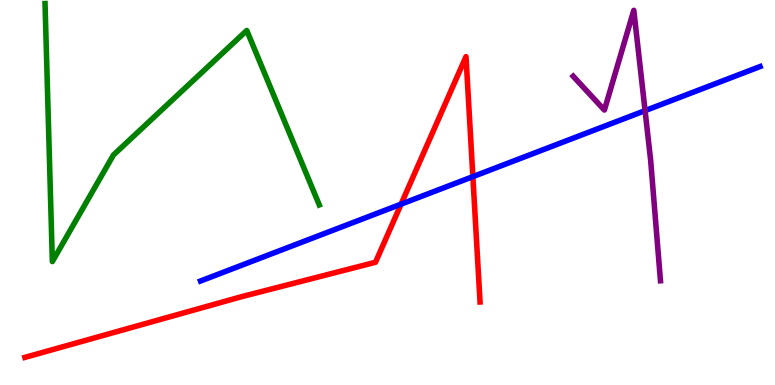[{'lines': ['blue', 'red'], 'intersections': [{'x': 5.18, 'y': 4.7}, {'x': 6.1, 'y': 5.41}]}, {'lines': ['green', 'red'], 'intersections': []}, {'lines': ['purple', 'red'], 'intersections': []}, {'lines': ['blue', 'green'], 'intersections': []}, {'lines': ['blue', 'purple'], 'intersections': [{'x': 8.32, 'y': 7.13}]}, {'lines': ['green', 'purple'], 'intersections': []}]